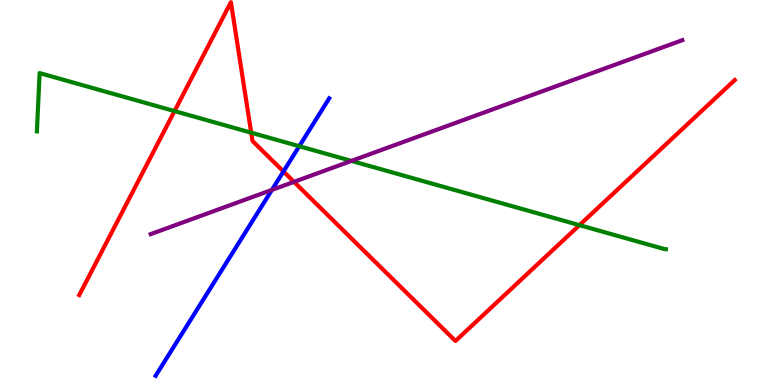[{'lines': ['blue', 'red'], 'intersections': [{'x': 3.66, 'y': 5.55}]}, {'lines': ['green', 'red'], 'intersections': [{'x': 2.25, 'y': 7.11}, {'x': 3.24, 'y': 6.55}, {'x': 7.48, 'y': 4.15}]}, {'lines': ['purple', 'red'], 'intersections': [{'x': 3.79, 'y': 5.28}]}, {'lines': ['blue', 'green'], 'intersections': [{'x': 3.86, 'y': 6.2}]}, {'lines': ['blue', 'purple'], 'intersections': [{'x': 3.51, 'y': 5.07}]}, {'lines': ['green', 'purple'], 'intersections': [{'x': 4.53, 'y': 5.82}]}]